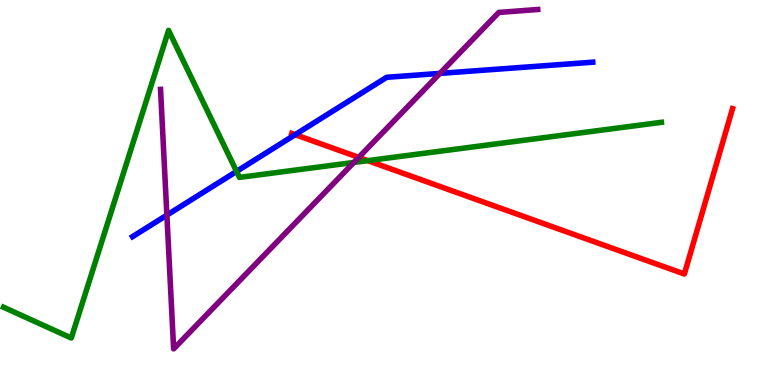[{'lines': ['blue', 'red'], 'intersections': [{'x': 3.81, 'y': 6.5}]}, {'lines': ['green', 'red'], 'intersections': [{'x': 4.75, 'y': 5.83}]}, {'lines': ['purple', 'red'], 'intersections': [{'x': 4.63, 'y': 5.91}]}, {'lines': ['blue', 'green'], 'intersections': [{'x': 3.05, 'y': 5.55}]}, {'lines': ['blue', 'purple'], 'intersections': [{'x': 2.15, 'y': 4.41}, {'x': 5.68, 'y': 8.09}]}, {'lines': ['green', 'purple'], 'intersections': [{'x': 4.57, 'y': 5.78}]}]